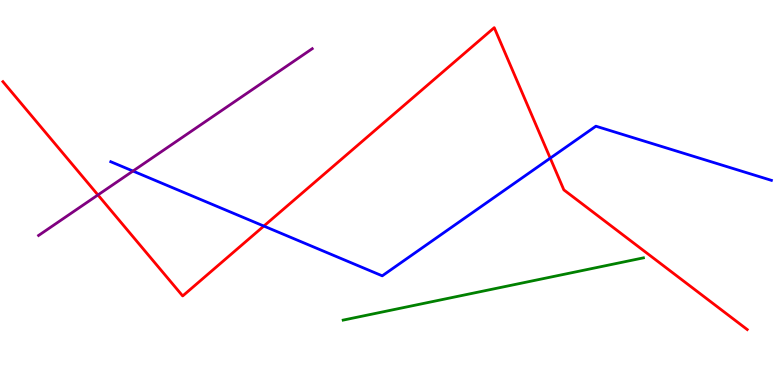[{'lines': ['blue', 'red'], 'intersections': [{'x': 3.4, 'y': 4.13}, {'x': 7.1, 'y': 5.89}]}, {'lines': ['green', 'red'], 'intersections': []}, {'lines': ['purple', 'red'], 'intersections': [{'x': 1.26, 'y': 4.94}]}, {'lines': ['blue', 'green'], 'intersections': []}, {'lines': ['blue', 'purple'], 'intersections': [{'x': 1.72, 'y': 5.56}]}, {'lines': ['green', 'purple'], 'intersections': []}]